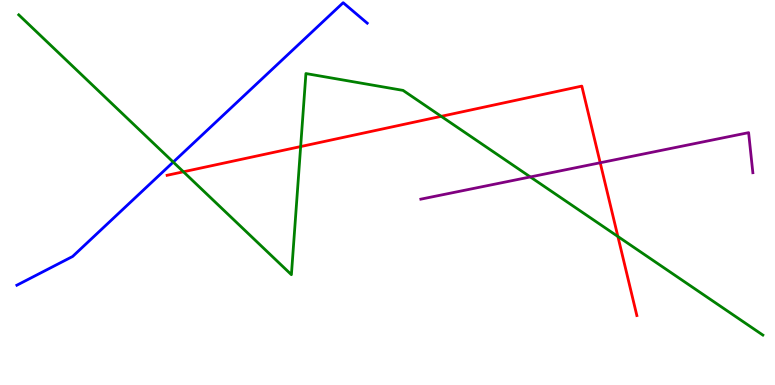[{'lines': ['blue', 'red'], 'intersections': []}, {'lines': ['green', 'red'], 'intersections': [{'x': 2.37, 'y': 5.54}, {'x': 3.88, 'y': 6.19}, {'x': 5.69, 'y': 6.98}, {'x': 7.97, 'y': 3.86}]}, {'lines': ['purple', 'red'], 'intersections': [{'x': 7.74, 'y': 5.77}]}, {'lines': ['blue', 'green'], 'intersections': [{'x': 2.24, 'y': 5.79}]}, {'lines': ['blue', 'purple'], 'intersections': []}, {'lines': ['green', 'purple'], 'intersections': [{'x': 6.84, 'y': 5.4}]}]